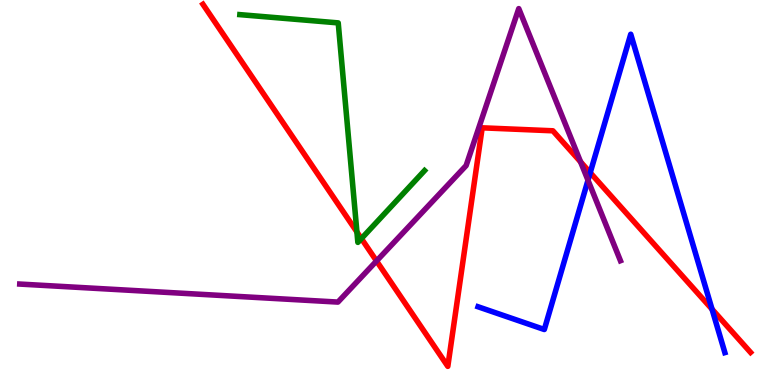[{'lines': ['blue', 'red'], 'intersections': [{'x': 7.62, 'y': 5.52}, {'x': 9.19, 'y': 1.97}]}, {'lines': ['green', 'red'], 'intersections': [{'x': 4.61, 'y': 3.98}, {'x': 4.66, 'y': 3.8}]}, {'lines': ['purple', 'red'], 'intersections': [{'x': 4.86, 'y': 3.22}, {'x': 7.49, 'y': 5.8}]}, {'lines': ['blue', 'green'], 'intersections': []}, {'lines': ['blue', 'purple'], 'intersections': [{'x': 7.59, 'y': 5.32}]}, {'lines': ['green', 'purple'], 'intersections': []}]